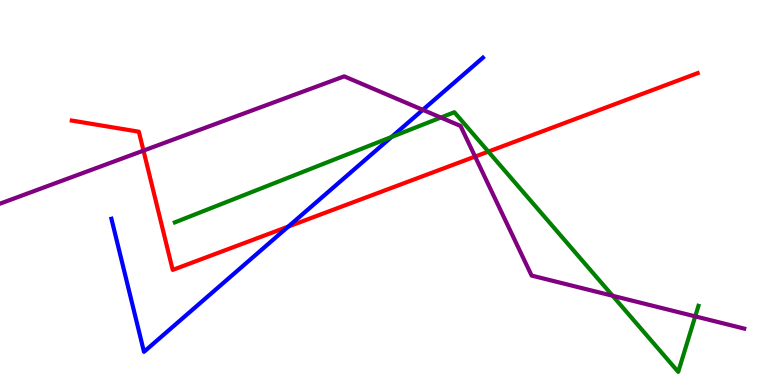[{'lines': ['blue', 'red'], 'intersections': [{'x': 3.72, 'y': 4.11}]}, {'lines': ['green', 'red'], 'intersections': [{'x': 6.3, 'y': 6.06}]}, {'lines': ['purple', 'red'], 'intersections': [{'x': 1.85, 'y': 6.09}, {'x': 6.13, 'y': 5.93}]}, {'lines': ['blue', 'green'], 'intersections': [{'x': 5.05, 'y': 6.44}]}, {'lines': ['blue', 'purple'], 'intersections': [{'x': 5.46, 'y': 7.15}]}, {'lines': ['green', 'purple'], 'intersections': [{'x': 5.69, 'y': 6.95}, {'x': 7.9, 'y': 2.32}, {'x': 8.97, 'y': 1.78}]}]